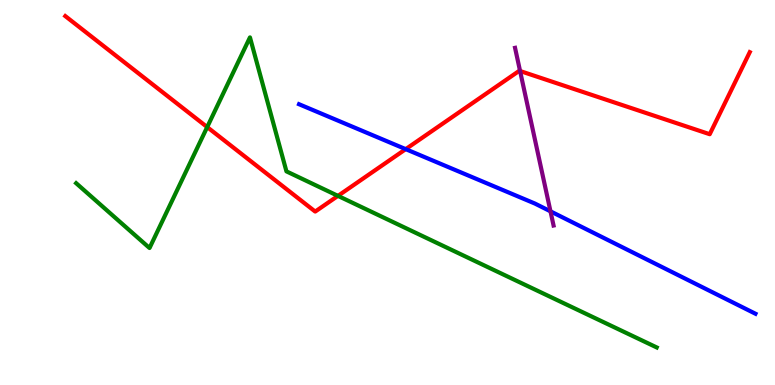[{'lines': ['blue', 'red'], 'intersections': [{'x': 5.24, 'y': 6.13}]}, {'lines': ['green', 'red'], 'intersections': [{'x': 2.67, 'y': 6.7}, {'x': 4.36, 'y': 4.91}]}, {'lines': ['purple', 'red'], 'intersections': [{'x': 6.71, 'y': 8.16}]}, {'lines': ['blue', 'green'], 'intersections': []}, {'lines': ['blue', 'purple'], 'intersections': [{'x': 7.1, 'y': 4.51}]}, {'lines': ['green', 'purple'], 'intersections': []}]